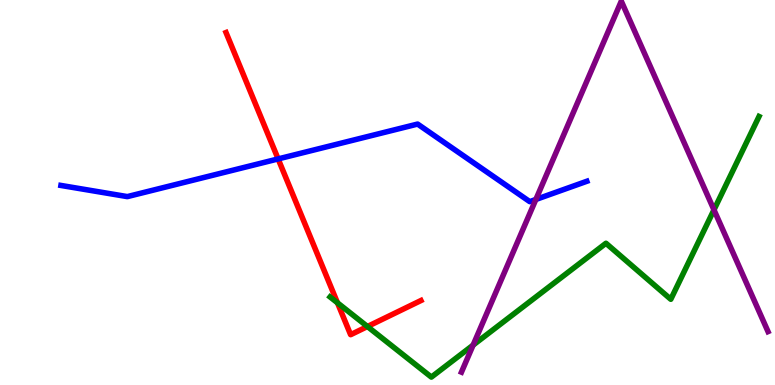[{'lines': ['blue', 'red'], 'intersections': [{'x': 3.59, 'y': 5.87}]}, {'lines': ['green', 'red'], 'intersections': [{'x': 4.35, 'y': 2.13}, {'x': 4.74, 'y': 1.52}]}, {'lines': ['purple', 'red'], 'intersections': []}, {'lines': ['blue', 'green'], 'intersections': []}, {'lines': ['blue', 'purple'], 'intersections': [{'x': 6.91, 'y': 4.82}]}, {'lines': ['green', 'purple'], 'intersections': [{'x': 6.1, 'y': 1.04}, {'x': 9.21, 'y': 4.55}]}]